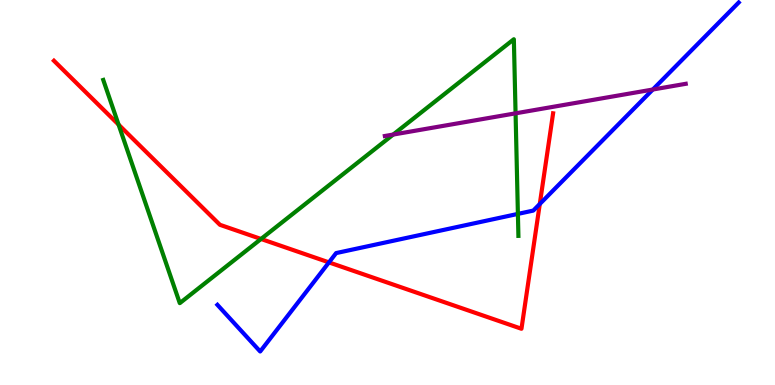[{'lines': ['blue', 'red'], 'intersections': [{'x': 4.24, 'y': 3.18}, {'x': 6.96, 'y': 4.7}]}, {'lines': ['green', 'red'], 'intersections': [{'x': 1.53, 'y': 6.76}, {'x': 3.37, 'y': 3.79}]}, {'lines': ['purple', 'red'], 'intersections': []}, {'lines': ['blue', 'green'], 'intersections': [{'x': 6.68, 'y': 4.44}]}, {'lines': ['blue', 'purple'], 'intersections': [{'x': 8.42, 'y': 7.67}]}, {'lines': ['green', 'purple'], 'intersections': [{'x': 5.07, 'y': 6.51}, {'x': 6.65, 'y': 7.06}]}]